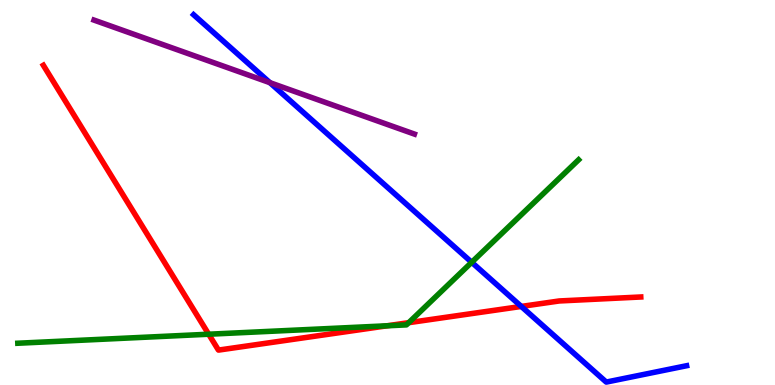[{'lines': ['blue', 'red'], 'intersections': [{'x': 6.73, 'y': 2.04}]}, {'lines': ['green', 'red'], 'intersections': [{'x': 2.69, 'y': 1.32}, {'x': 4.99, 'y': 1.54}, {'x': 5.27, 'y': 1.62}]}, {'lines': ['purple', 'red'], 'intersections': []}, {'lines': ['blue', 'green'], 'intersections': [{'x': 6.09, 'y': 3.19}]}, {'lines': ['blue', 'purple'], 'intersections': [{'x': 3.48, 'y': 7.85}]}, {'lines': ['green', 'purple'], 'intersections': []}]